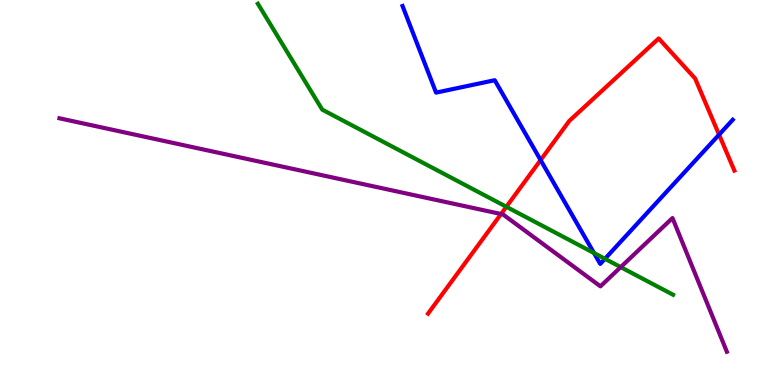[{'lines': ['blue', 'red'], 'intersections': [{'x': 6.98, 'y': 5.84}, {'x': 9.28, 'y': 6.5}]}, {'lines': ['green', 'red'], 'intersections': [{'x': 6.53, 'y': 4.63}]}, {'lines': ['purple', 'red'], 'intersections': [{'x': 6.47, 'y': 4.44}]}, {'lines': ['blue', 'green'], 'intersections': [{'x': 7.66, 'y': 3.43}, {'x': 7.81, 'y': 3.28}]}, {'lines': ['blue', 'purple'], 'intersections': []}, {'lines': ['green', 'purple'], 'intersections': [{'x': 8.01, 'y': 3.06}]}]